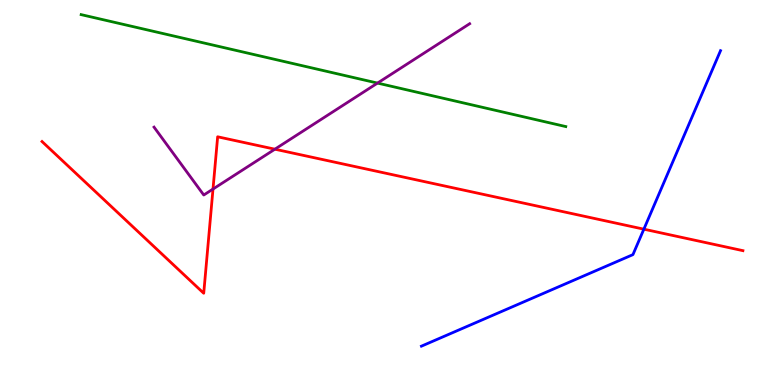[{'lines': ['blue', 'red'], 'intersections': [{'x': 8.31, 'y': 4.05}]}, {'lines': ['green', 'red'], 'intersections': []}, {'lines': ['purple', 'red'], 'intersections': [{'x': 2.75, 'y': 5.09}, {'x': 3.55, 'y': 6.12}]}, {'lines': ['blue', 'green'], 'intersections': []}, {'lines': ['blue', 'purple'], 'intersections': []}, {'lines': ['green', 'purple'], 'intersections': [{'x': 4.87, 'y': 7.84}]}]